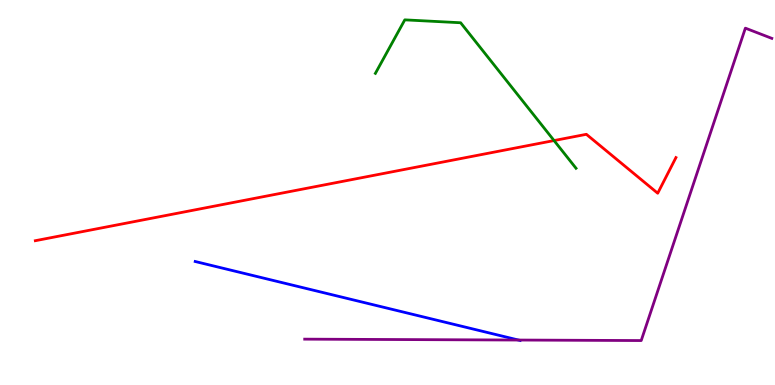[{'lines': ['blue', 'red'], 'intersections': []}, {'lines': ['green', 'red'], 'intersections': [{'x': 7.15, 'y': 6.35}]}, {'lines': ['purple', 'red'], 'intersections': []}, {'lines': ['blue', 'green'], 'intersections': []}, {'lines': ['blue', 'purple'], 'intersections': [{'x': 6.69, 'y': 1.17}]}, {'lines': ['green', 'purple'], 'intersections': []}]